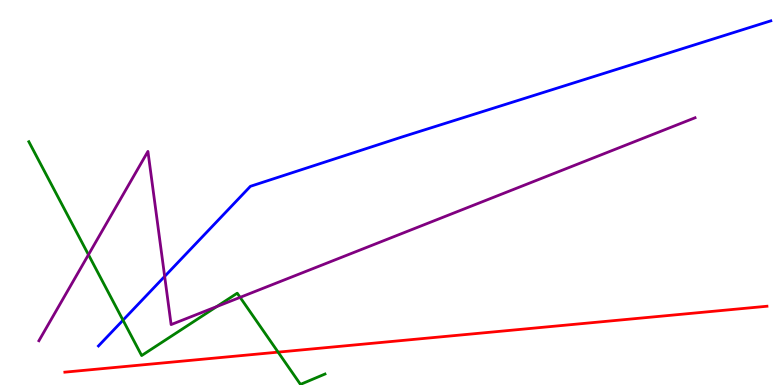[{'lines': ['blue', 'red'], 'intersections': []}, {'lines': ['green', 'red'], 'intersections': [{'x': 3.59, 'y': 0.854}]}, {'lines': ['purple', 'red'], 'intersections': []}, {'lines': ['blue', 'green'], 'intersections': [{'x': 1.59, 'y': 1.68}]}, {'lines': ['blue', 'purple'], 'intersections': [{'x': 2.12, 'y': 2.82}]}, {'lines': ['green', 'purple'], 'intersections': [{'x': 1.14, 'y': 3.38}, {'x': 2.8, 'y': 2.04}, {'x': 3.1, 'y': 2.28}]}]